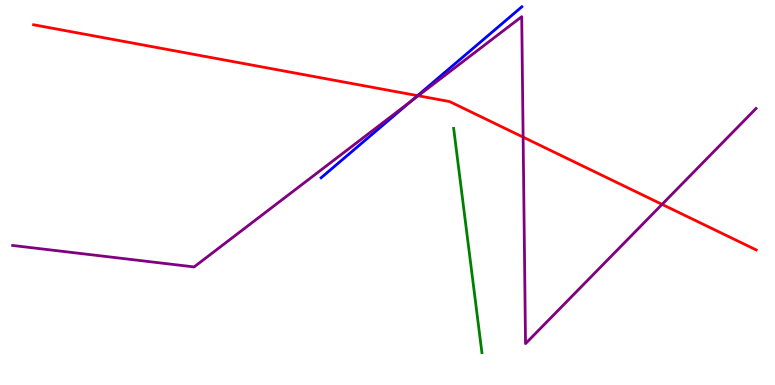[{'lines': ['blue', 'red'], 'intersections': [{'x': 5.39, 'y': 7.52}]}, {'lines': ['green', 'red'], 'intersections': []}, {'lines': ['purple', 'red'], 'intersections': [{'x': 5.4, 'y': 7.51}, {'x': 6.75, 'y': 6.44}, {'x': 8.54, 'y': 4.69}]}, {'lines': ['blue', 'green'], 'intersections': []}, {'lines': ['blue', 'purple'], 'intersections': [{'x': 5.3, 'y': 7.36}]}, {'lines': ['green', 'purple'], 'intersections': []}]